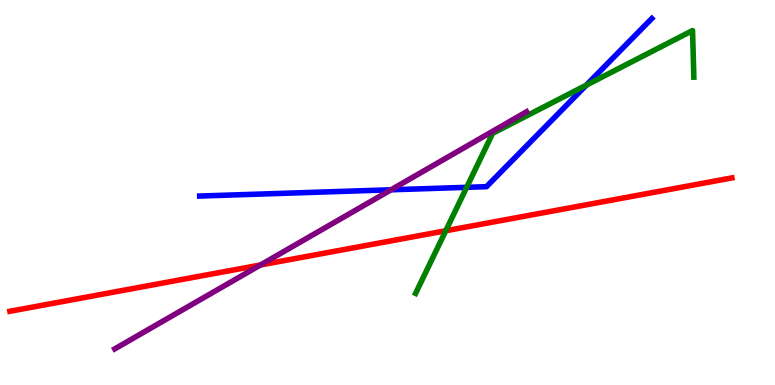[{'lines': ['blue', 'red'], 'intersections': []}, {'lines': ['green', 'red'], 'intersections': [{'x': 5.75, 'y': 4.01}]}, {'lines': ['purple', 'red'], 'intersections': [{'x': 3.36, 'y': 3.12}]}, {'lines': ['blue', 'green'], 'intersections': [{'x': 6.02, 'y': 5.13}, {'x': 7.56, 'y': 7.79}]}, {'lines': ['blue', 'purple'], 'intersections': [{'x': 5.05, 'y': 5.07}]}, {'lines': ['green', 'purple'], 'intersections': []}]